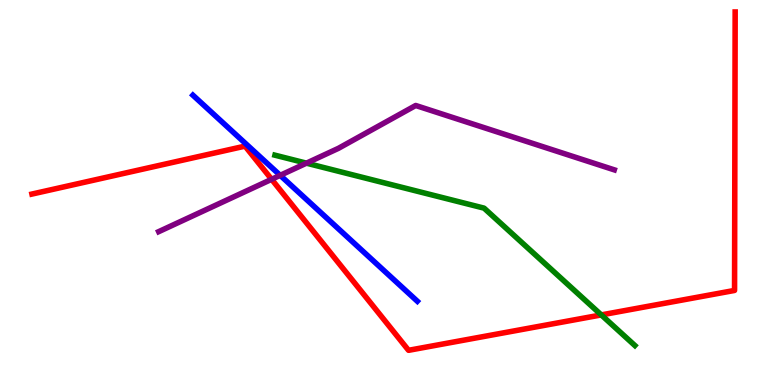[{'lines': ['blue', 'red'], 'intersections': []}, {'lines': ['green', 'red'], 'intersections': [{'x': 7.76, 'y': 1.82}]}, {'lines': ['purple', 'red'], 'intersections': [{'x': 3.5, 'y': 5.34}]}, {'lines': ['blue', 'green'], 'intersections': []}, {'lines': ['blue', 'purple'], 'intersections': [{'x': 3.62, 'y': 5.45}]}, {'lines': ['green', 'purple'], 'intersections': [{'x': 3.95, 'y': 5.76}]}]